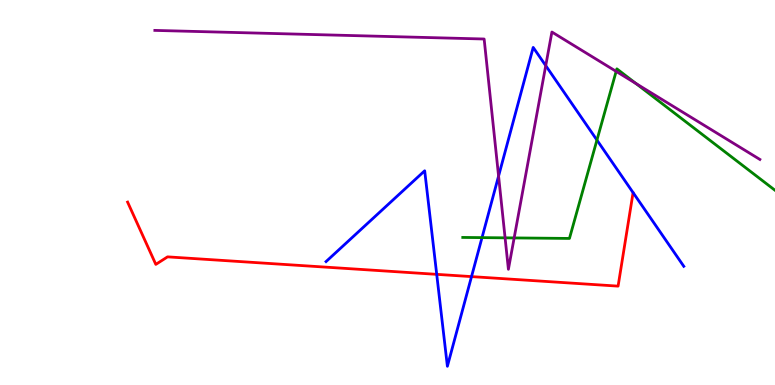[{'lines': ['blue', 'red'], 'intersections': [{'x': 5.63, 'y': 2.87}, {'x': 6.08, 'y': 2.82}]}, {'lines': ['green', 'red'], 'intersections': []}, {'lines': ['purple', 'red'], 'intersections': []}, {'lines': ['blue', 'green'], 'intersections': [{'x': 6.22, 'y': 3.83}, {'x': 7.7, 'y': 6.36}]}, {'lines': ['blue', 'purple'], 'intersections': [{'x': 6.43, 'y': 5.43}, {'x': 7.04, 'y': 8.29}]}, {'lines': ['green', 'purple'], 'intersections': [{'x': 6.52, 'y': 3.82}, {'x': 6.63, 'y': 3.82}, {'x': 7.95, 'y': 8.15}, {'x': 8.21, 'y': 7.83}]}]